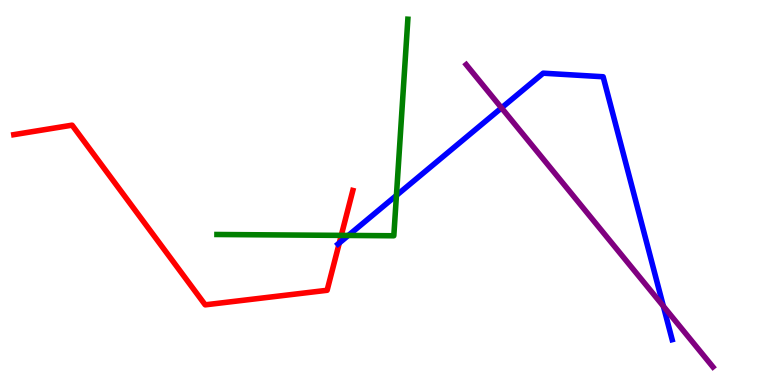[{'lines': ['blue', 'red'], 'intersections': [{'x': 4.38, 'y': 3.69}]}, {'lines': ['green', 'red'], 'intersections': [{'x': 4.4, 'y': 3.89}]}, {'lines': ['purple', 'red'], 'intersections': []}, {'lines': ['blue', 'green'], 'intersections': [{'x': 4.49, 'y': 3.88}, {'x': 5.12, 'y': 4.92}]}, {'lines': ['blue', 'purple'], 'intersections': [{'x': 6.47, 'y': 7.2}, {'x': 8.56, 'y': 2.05}]}, {'lines': ['green', 'purple'], 'intersections': []}]